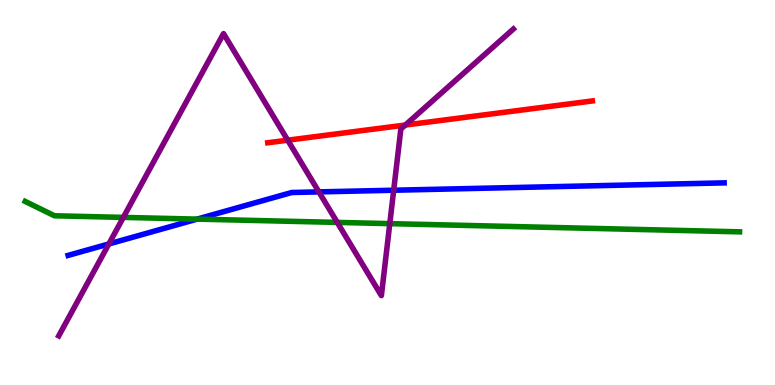[{'lines': ['blue', 'red'], 'intersections': []}, {'lines': ['green', 'red'], 'intersections': []}, {'lines': ['purple', 'red'], 'intersections': [{'x': 3.71, 'y': 6.36}, {'x': 5.23, 'y': 6.75}]}, {'lines': ['blue', 'green'], 'intersections': [{'x': 2.54, 'y': 4.31}]}, {'lines': ['blue', 'purple'], 'intersections': [{'x': 1.4, 'y': 3.66}, {'x': 4.11, 'y': 5.02}, {'x': 5.08, 'y': 5.06}]}, {'lines': ['green', 'purple'], 'intersections': [{'x': 1.59, 'y': 4.35}, {'x': 4.35, 'y': 4.22}, {'x': 5.03, 'y': 4.19}]}]